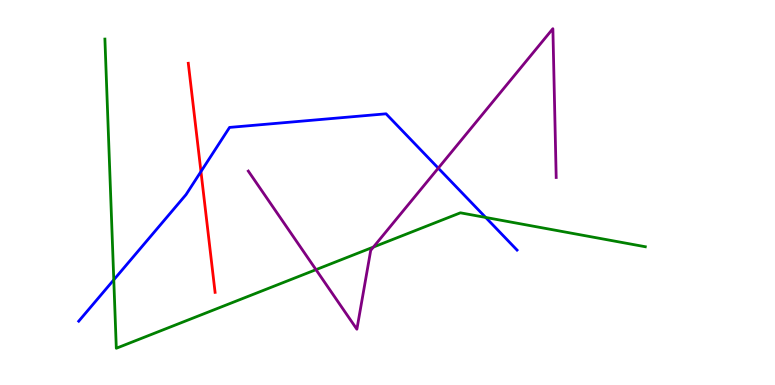[{'lines': ['blue', 'red'], 'intersections': [{'x': 2.59, 'y': 5.54}]}, {'lines': ['green', 'red'], 'intersections': []}, {'lines': ['purple', 'red'], 'intersections': []}, {'lines': ['blue', 'green'], 'intersections': [{'x': 1.47, 'y': 2.73}, {'x': 6.27, 'y': 4.35}]}, {'lines': ['blue', 'purple'], 'intersections': [{'x': 5.66, 'y': 5.63}]}, {'lines': ['green', 'purple'], 'intersections': [{'x': 4.08, 'y': 3.0}, {'x': 4.82, 'y': 3.58}]}]